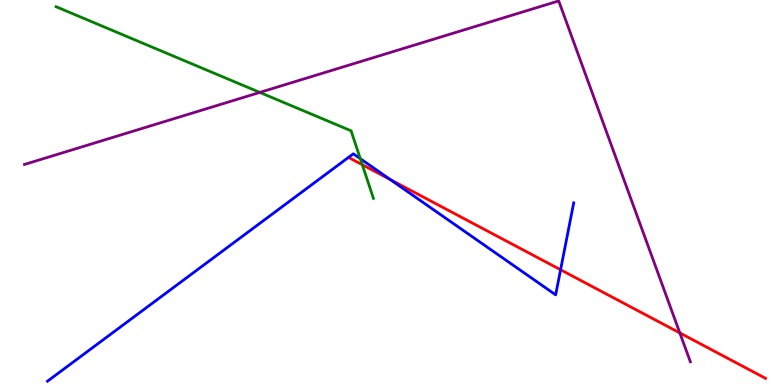[{'lines': ['blue', 'red'], 'intersections': [{'x': 5.03, 'y': 5.34}, {'x': 7.23, 'y': 2.99}]}, {'lines': ['green', 'red'], 'intersections': [{'x': 4.67, 'y': 5.72}]}, {'lines': ['purple', 'red'], 'intersections': [{'x': 8.77, 'y': 1.35}]}, {'lines': ['blue', 'green'], 'intersections': [{'x': 4.65, 'y': 5.88}]}, {'lines': ['blue', 'purple'], 'intersections': []}, {'lines': ['green', 'purple'], 'intersections': [{'x': 3.35, 'y': 7.6}]}]